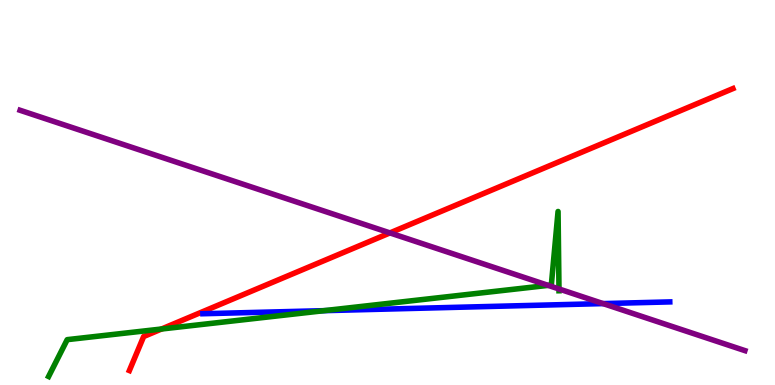[{'lines': ['blue', 'red'], 'intersections': []}, {'lines': ['green', 'red'], 'intersections': [{'x': 2.08, 'y': 1.45}]}, {'lines': ['purple', 'red'], 'intersections': [{'x': 5.03, 'y': 3.95}]}, {'lines': ['blue', 'green'], 'intersections': [{'x': 4.18, 'y': 1.93}]}, {'lines': ['blue', 'purple'], 'intersections': [{'x': 7.78, 'y': 2.11}]}, {'lines': ['green', 'purple'], 'intersections': [{'x': 7.07, 'y': 2.59}, {'x': 7.21, 'y': 2.49}]}]